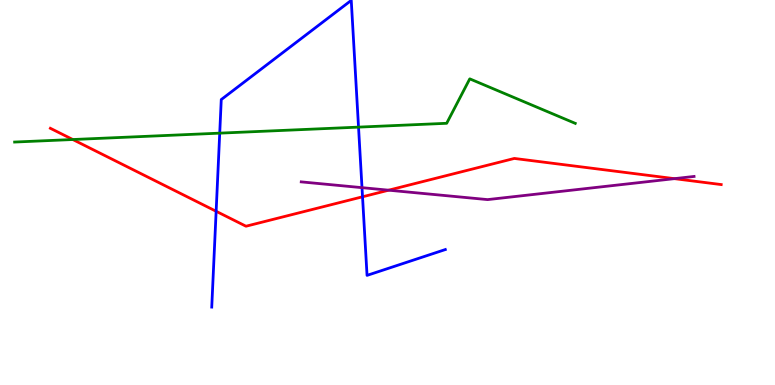[{'lines': ['blue', 'red'], 'intersections': [{'x': 2.79, 'y': 4.51}, {'x': 4.68, 'y': 4.89}]}, {'lines': ['green', 'red'], 'intersections': [{'x': 0.939, 'y': 6.38}]}, {'lines': ['purple', 'red'], 'intersections': [{'x': 5.01, 'y': 5.06}, {'x': 8.7, 'y': 5.36}]}, {'lines': ['blue', 'green'], 'intersections': [{'x': 2.84, 'y': 6.54}, {'x': 4.63, 'y': 6.7}]}, {'lines': ['blue', 'purple'], 'intersections': [{'x': 4.67, 'y': 5.13}]}, {'lines': ['green', 'purple'], 'intersections': []}]